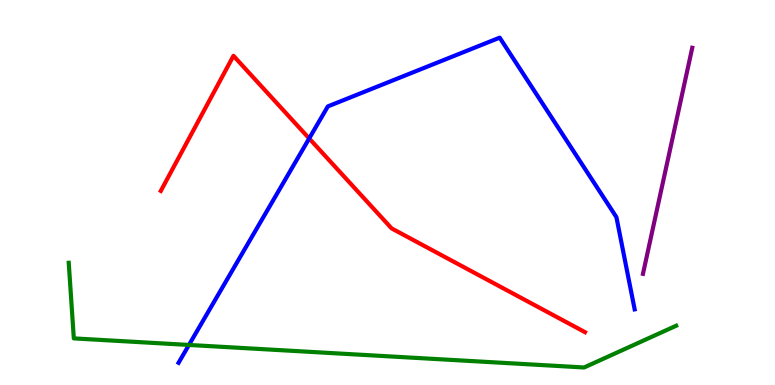[{'lines': ['blue', 'red'], 'intersections': [{'x': 3.99, 'y': 6.4}]}, {'lines': ['green', 'red'], 'intersections': []}, {'lines': ['purple', 'red'], 'intersections': []}, {'lines': ['blue', 'green'], 'intersections': [{'x': 2.44, 'y': 1.04}]}, {'lines': ['blue', 'purple'], 'intersections': []}, {'lines': ['green', 'purple'], 'intersections': []}]